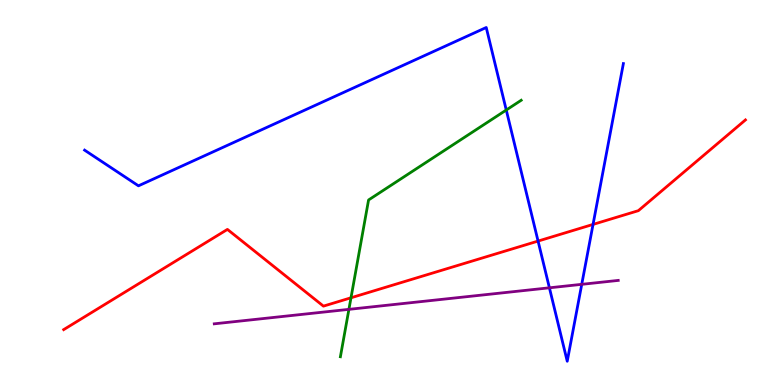[{'lines': ['blue', 'red'], 'intersections': [{'x': 6.94, 'y': 3.74}, {'x': 7.65, 'y': 4.17}]}, {'lines': ['green', 'red'], 'intersections': [{'x': 4.53, 'y': 2.27}]}, {'lines': ['purple', 'red'], 'intersections': []}, {'lines': ['blue', 'green'], 'intersections': [{'x': 6.53, 'y': 7.14}]}, {'lines': ['blue', 'purple'], 'intersections': [{'x': 7.09, 'y': 2.52}, {'x': 7.51, 'y': 2.61}]}, {'lines': ['green', 'purple'], 'intersections': [{'x': 4.5, 'y': 1.96}]}]